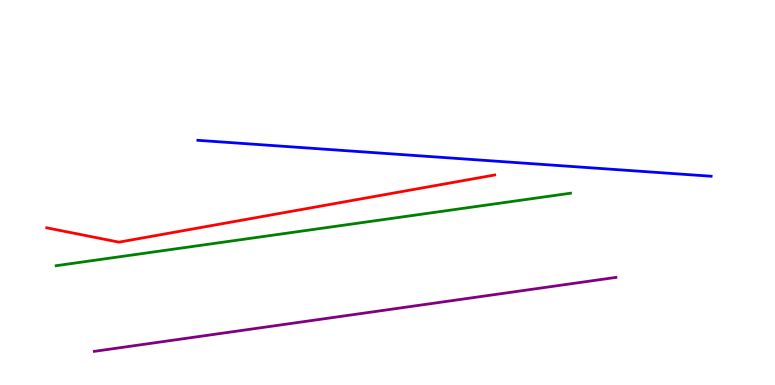[{'lines': ['blue', 'red'], 'intersections': []}, {'lines': ['green', 'red'], 'intersections': []}, {'lines': ['purple', 'red'], 'intersections': []}, {'lines': ['blue', 'green'], 'intersections': []}, {'lines': ['blue', 'purple'], 'intersections': []}, {'lines': ['green', 'purple'], 'intersections': []}]